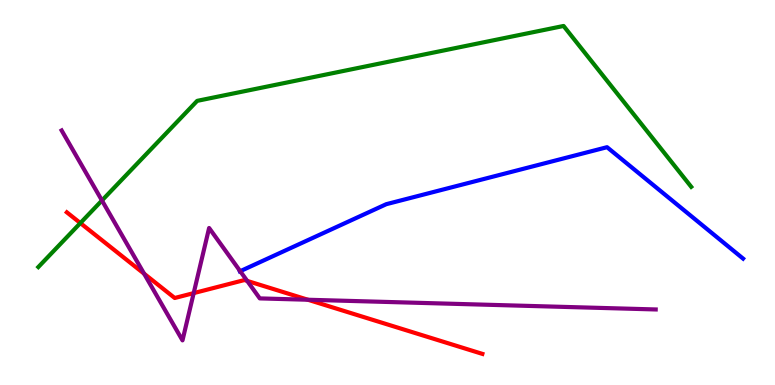[{'lines': ['blue', 'red'], 'intersections': []}, {'lines': ['green', 'red'], 'intersections': [{'x': 1.04, 'y': 4.21}]}, {'lines': ['purple', 'red'], 'intersections': [{'x': 1.86, 'y': 2.89}, {'x': 2.5, 'y': 2.39}, {'x': 3.19, 'y': 2.7}, {'x': 3.97, 'y': 2.21}]}, {'lines': ['blue', 'green'], 'intersections': []}, {'lines': ['blue', 'purple'], 'intersections': [{'x': 3.1, 'y': 2.96}]}, {'lines': ['green', 'purple'], 'intersections': [{'x': 1.32, 'y': 4.79}]}]